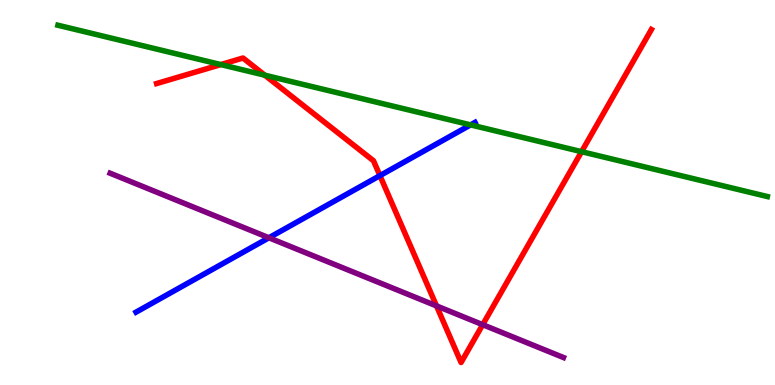[{'lines': ['blue', 'red'], 'intersections': [{'x': 4.9, 'y': 5.44}]}, {'lines': ['green', 'red'], 'intersections': [{'x': 2.85, 'y': 8.32}, {'x': 3.42, 'y': 8.05}, {'x': 7.5, 'y': 6.06}]}, {'lines': ['purple', 'red'], 'intersections': [{'x': 5.63, 'y': 2.05}, {'x': 6.23, 'y': 1.57}]}, {'lines': ['blue', 'green'], 'intersections': [{'x': 6.07, 'y': 6.76}]}, {'lines': ['blue', 'purple'], 'intersections': [{'x': 3.47, 'y': 3.82}]}, {'lines': ['green', 'purple'], 'intersections': []}]